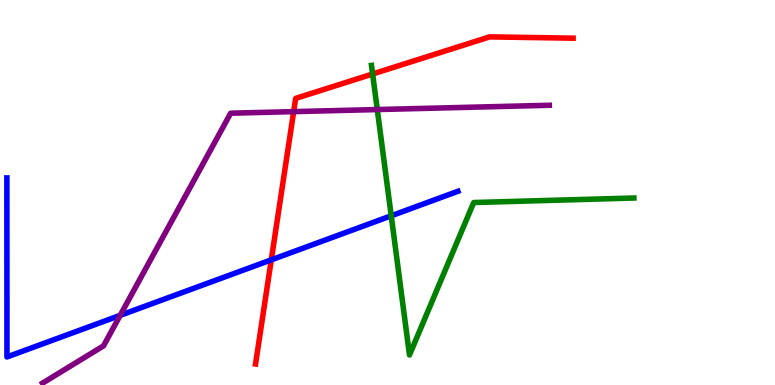[{'lines': ['blue', 'red'], 'intersections': [{'x': 3.5, 'y': 3.25}]}, {'lines': ['green', 'red'], 'intersections': [{'x': 4.81, 'y': 8.08}]}, {'lines': ['purple', 'red'], 'intersections': [{'x': 3.79, 'y': 7.1}]}, {'lines': ['blue', 'green'], 'intersections': [{'x': 5.05, 'y': 4.4}]}, {'lines': ['blue', 'purple'], 'intersections': [{'x': 1.55, 'y': 1.81}]}, {'lines': ['green', 'purple'], 'intersections': [{'x': 4.87, 'y': 7.15}]}]